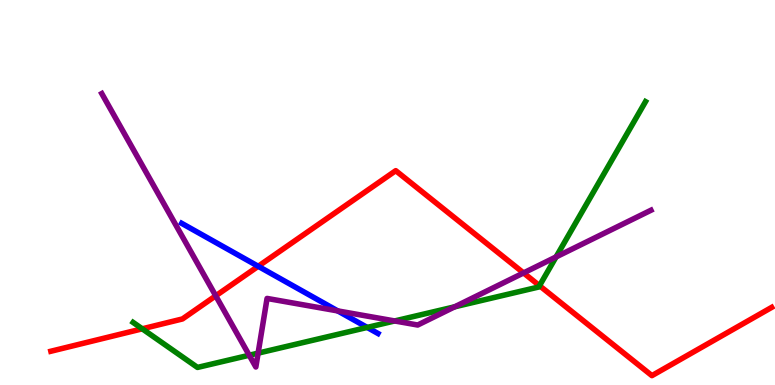[{'lines': ['blue', 'red'], 'intersections': [{'x': 3.33, 'y': 3.08}]}, {'lines': ['green', 'red'], 'intersections': [{'x': 1.84, 'y': 1.46}, {'x': 6.96, 'y': 2.58}]}, {'lines': ['purple', 'red'], 'intersections': [{'x': 2.78, 'y': 2.32}, {'x': 6.76, 'y': 2.91}]}, {'lines': ['blue', 'green'], 'intersections': [{'x': 4.74, 'y': 1.5}]}, {'lines': ['blue', 'purple'], 'intersections': [{'x': 4.36, 'y': 1.92}]}, {'lines': ['green', 'purple'], 'intersections': [{'x': 3.22, 'y': 0.773}, {'x': 3.33, 'y': 0.828}, {'x': 5.09, 'y': 1.66}, {'x': 5.87, 'y': 2.03}, {'x': 7.18, 'y': 3.33}]}]